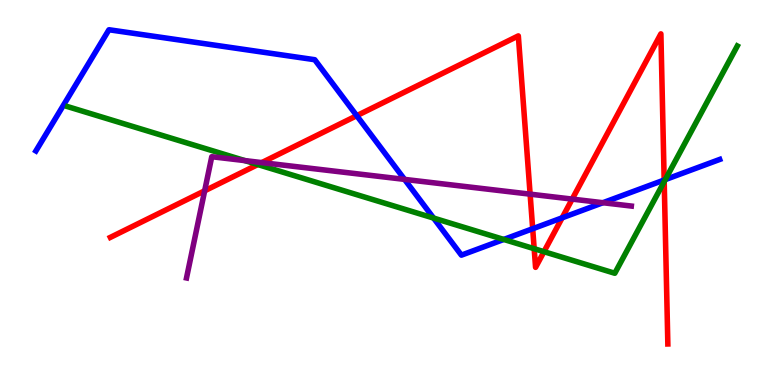[{'lines': ['blue', 'red'], 'intersections': [{'x': 4.6, 'y': 6.99}, {'x': 6.87, 'y': 4.06}, {'x': 7.25, 'y': 4.34}, {'x': 8.57, 'y': 5.32}]}, {'lines': ['green', 'red'], 'intersections': [{'x': 3.33, 'y': 5.73}, {'x': 6.89, 'y': 3.54}, {'x': 7.02, 'y': 3.46}, {'x': 8.57, 'y': 5.28}]}, {'lines': ['purple', 'red'], 'intersections': [{'x': 2.64, 'y': 5.04}, {'x': 3.38, 'y': 5.78}, {'x': 6.84, 'y': 4.96}, {'x': 7.38, 'y': 4.83}]}, {'lines': ['blue', 'green'], 'intersections': [{'x': 5.59, 'y': 4.34}, {'x': 6.5, 'y': 3.78}, {'x': 8.58, 'y': 5.33}]}, {'lines': ['blue', 'purple'], 'intersections': [{'x': 5.22, 'y': 5.34}, {'x': 7.78, 'y': 4.73}]}, {'lines': ['green', 'purple'], 'intersections': [{'x': 3.16, 'y': 5.83}]}]